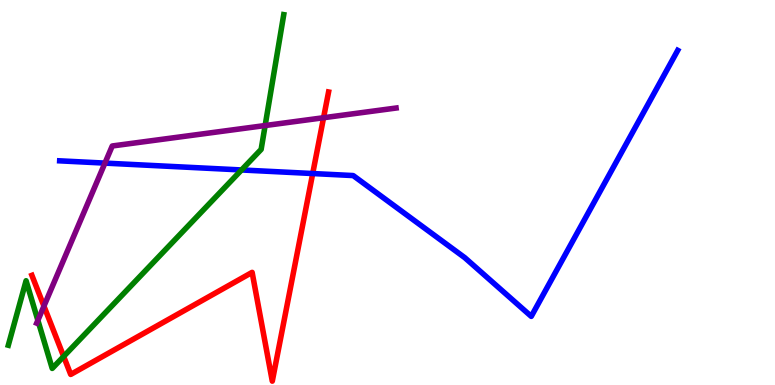[{'lines': ['blue', 'red'], 'intersections': [{'x': 4.03, 'y': 5.49}]}, {'lines': ['green', 'red'], 'intersections': [{'x': 0.821, 'y': 0.742}]}, {'lines': ['purple', 'red'], 'intersections': [{'x': 0.567, 'y': 2.05}, {'x': 4.18, 'y': 6.94}]}, {'lines': ['blue', 'green'], 'intersections': [{'x': 3.12, 'y': 5.59}]}, {'lines': ['blue', 'purple'], 'intersections': [{'x': 1.35, 'y': 5.76}]}, {'lines': ['green', 'purple'], 'intersections': [{'x': 0.489, 'y': 1.68}, {'x': 3.42, 'y': 6.74}]}]